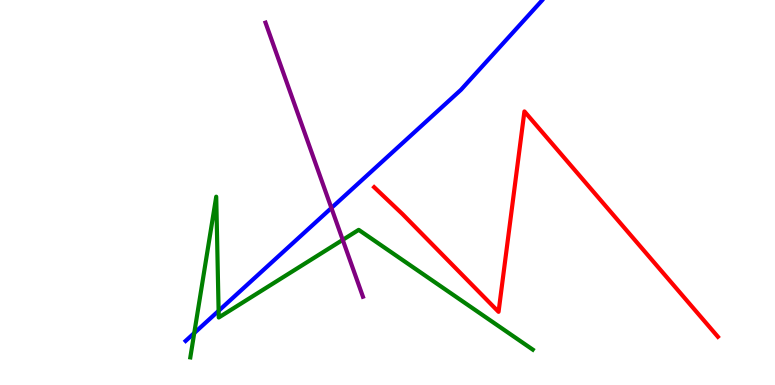[{'lines': ['blue', 'red'], 'intersections': []}, {'lines': ['green', 'red'], 'intersections': []}, {'lines': ['purple', 'red'], 'intersections': []}, {'lines': ['blue', 'green'], 'intersections': [{'x': 2.51, 'y': 1.35}, {'x': 2.82, 'y': 1.93}]}, {'lines': ['blue', 'purple'], 'intersections': [{'x': 4.28, 'y': 4.6}]}, {'lines': ['green', 'purple'], 'intersections': [{'x': 4.42, 'y': 3.77}]}]